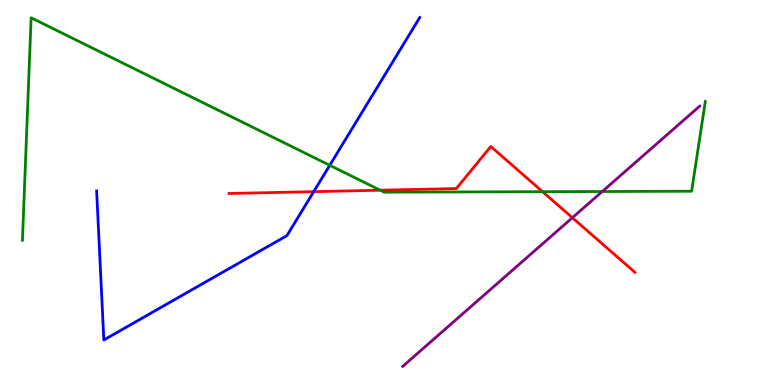[{'lines': ['blue', 'red'], 'intersections': [{'x': 4.05, 'y': 5.02}]}, {'lines': ['green', 'red'], 'intersections': [{'x': 4.91, 'y': 5.06}, {'x': 7.0, 'y': 5.02}]}, {'lines': ['purple', 'red'], 'intersections': [{'x': 7.39, 'y': 4.34}]}, {'lines': ['blue', 'green'], 'intersections': [{'x': 4.25, 'y': 5.71}]}, {'lines': ['blue', 'purple'], 'intersections': []}, {'lines': ['green', 'purple'], 'intersections': [{'x': 7.77, 'y': 5.03}]}]